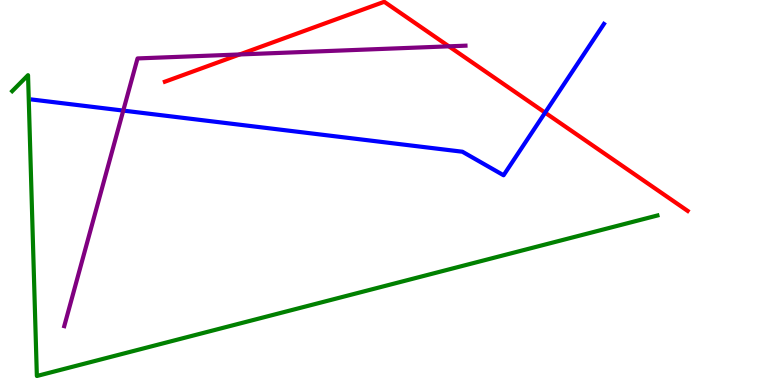[{'lines': ['blue', 'red'], 'intersections': [{'x': 7.03, 'y': 7.07}]}, {'lines': ['green', 'red'], 'intersections': []}, {'lines': ['purple', 'red'], 'intersections': [{'x': 3.09, 'y': 8.59}, {'x': 5.79, 'y': 8.8}]}, {'lines': ['blue', 'green'], 'intersections': []}, {'lines': ['blue', 'purple'], 'intersections': [{'x': 1.59, 'y': 7.13}]}, {'lines': ['green', 'purple'], 'intersections': []}]